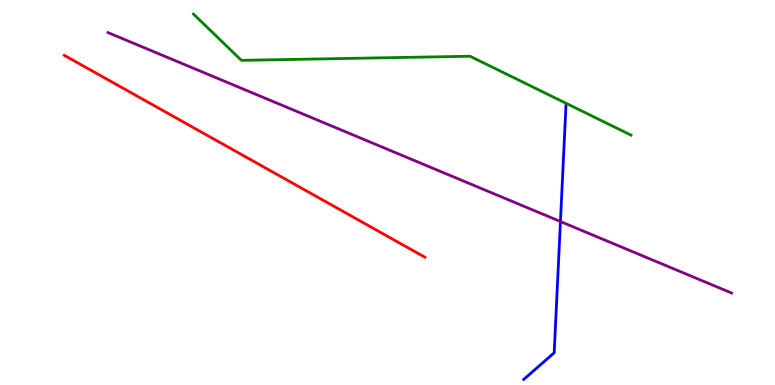[{'lines': ['blue', 'red'], 'intersections': []}, {'lines': ['green', 'red'], 'intersections': []}, {'lines': ['purple', 'red'], 'intersections': []}, {'lines': ['blue', 'green'], 'intersections': []}, {'lines': ['blue', 'purple'], 'intersections': [{'x': 7.23, 'y': 4.25}]}, {'lines': ['green', 'purple'], 'intersections': []}]